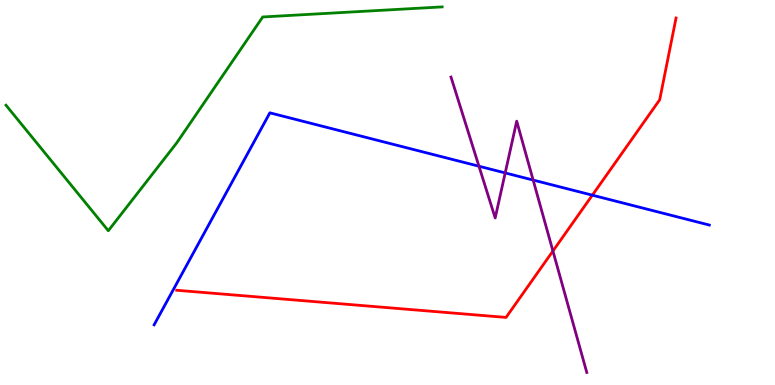[{'lines': ['blue', 'red'], 'intersections': [{'x': 7.64, 'y': 4.93}]}, {'lines': ['green', 'red'], 'intersections': []}, {'lines': ['purple', 'red'], 'intersections': [{'x': 7.13, 'y': 3.48}]}, {'lines': ['blue', 'green'], 'intersections': []}, {'lines': ['blue', 'purple'], 'intersections': [{'x': 6.18, 'y': 5.68}, {'x': 6.52, 'y': 5.51}, {'x': 6.88, 'y': 5.32}]}, {'lines': ['green', 'purple'], 'intersections': []}]